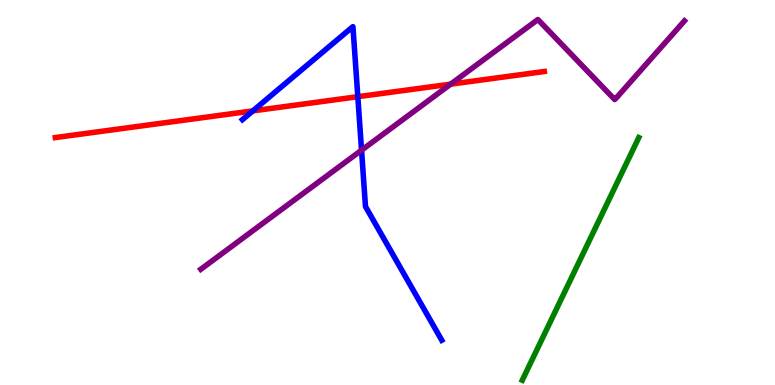[{'lines': ['blue', 'red'], 'intersections': [{'x': 3.26, 'y': 7.12}, {'x': 4.62, 'y': 7.49}]}, {'lines': ['green', 'red'], 'intersections': []}, {'lines': ['purple', 'red'], 'intersections': [{'x': 5.82, 'y': 7.81}]}, {'lines': ['blue', 'green'], 'intersections': []}, {'lines': ['blue', 'purple'], 'intersections': [{'x': 4.67, 'y': 6.1}]}, {'lines': ['green', 'purple'], 'intersections': []}]